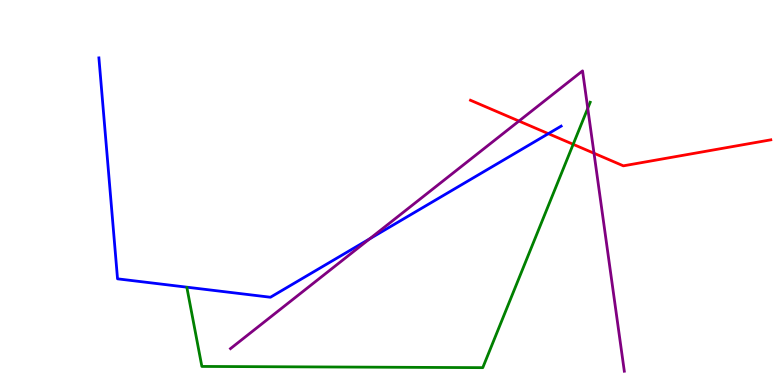[{'lines': ['blue', 'red'], 'intersections': [{'x': 7.08, 'y': 6.53}]}, {'lines': ['green', 'red'], 'intersections': [{'x': 7.4, 'y': 6.25}]}, {'lines': ['purple', 'red'], 'intersections': [{'x': 6.7, 'y': 6.86}, {'x': 7.66, 'y': 6.02}]}, {'lines': ['blue', 'green'], 'intersections': []}, {'lines': ['blue', 'purple'], 'intersections': [{'x': 4.77, 'y': 3.8}]}, {'lines': ['green', 'purple'], 'intersections': [{'x': 7.58, 'y': 7.19}]}]